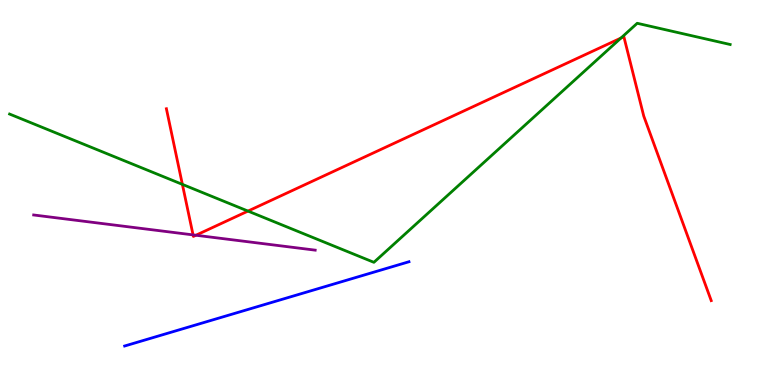[{'lines': ['blue', 'red'], 'intersections': []}, {'lines': ['green', 'red'], 'intersections': [{'x': 2.35, 'y': 5.21}, {'x': 3.2, 'y': 4.52}, {'x': 8.01, 'y': 9.01}]}, {'lines': ['purple', 'red'], 'intersections': [{'x': 2.49, 'y': 3.9}, {'x': 2.53, 'y': 3.89}]}, {'lines': ['blue', 'green'], 'intersections': []}, {'lines': ['blue', 'purple'], 'intersections': []}, {'lines': ['green', 'purple'], 'intersections': []}]